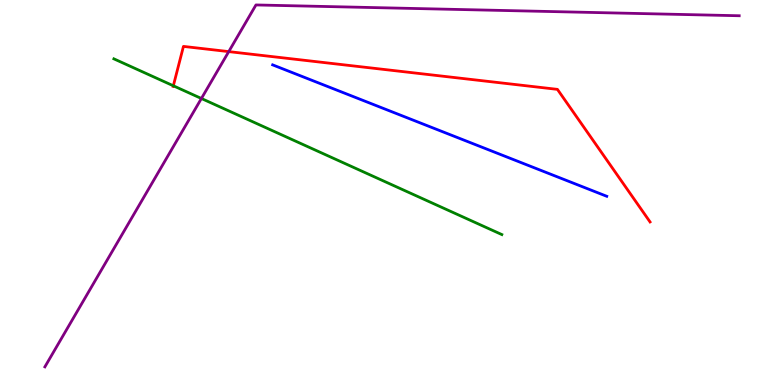[{'lines': ['blue', 'red'], 'intersections': []}, {'lines': ['green', 'red'], 'intersections': [{'x': 2.24, 'y': 7.77}]}, {'lines': ['purple', 'red'], 'intersections': [{'x': 2.95, 'y': 8.66}]}, {'lines': ['blue', 'green'], 'intersections': []}, {'lines': ['blue', 'purple'], 'intersections': []}, {'lines': ['green', 'purple'], 'intersections': [{'x': 2.6, 'y': 7.44}]}]